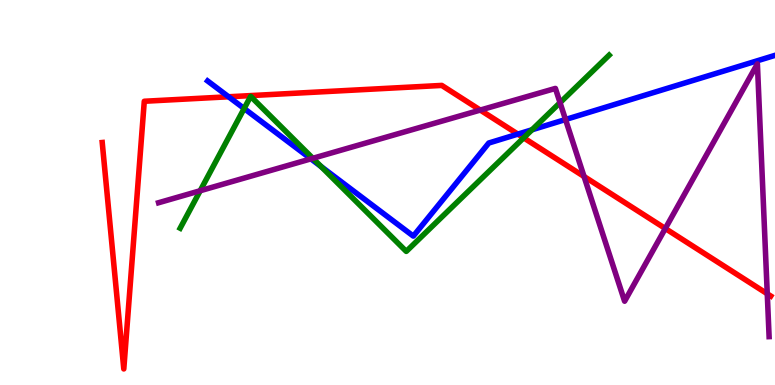[{'lines': ['blue', 'red'], 'intersections': [{'x': 2.95, 'y': 7.49}, {'x': 6.68, 'y': 6.52}]}, {'lines': ['green', 'red'], 'intersections': [{'x': 6.76, 'y': 6.42}]}, {'lines': ['purple', 'red'], 'intersections': [{'x': 6.2, 'y': 7.14}, {'x': 7.54, 'y': 5.42}, {'x': 8.58, 'y': 4.06}, {'x': 9.9, 'y': 2.37}]}, {'lines': ['blue', 'green'], 'intersections': [{'x': 3.15, 'y': 7.18}, {'x': 4.14, 'y': 5.67}, {'x': 6.86, 'y': 6.63}]}, {'lines': ['blue', 'purple'], 'intersections': [{'x': 4.01, 'y': 5.87}, {'x': 7.3, 'y': 6.9}]}, {'lines': ['green', 'purple'], 'intersections': [{'x': 2.58, 'y': 5.05}, {'x': 4.04, 'y': 5.89}, {'x': 7.23, 'y': 7.33}]}]